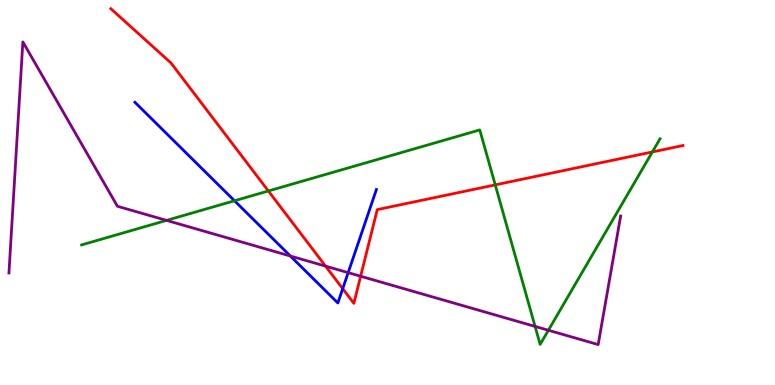[{'lines': ['blue', 'red'], 'intersections': [{'x': 4.42, 'y': 2.5}]}, {'lines': ['green', 'red'], 'intersections': [{'x': 3.46, 'y': 5.04}, {'x': 6.39, 'y': 5.2}, {'x': 8.42, 'y': 6.05}]}, {'lines': ['purple', 'red'], 'intersections': [{'x': 4.2, 'y': 3.09}, {'x': 4.65, 'y': 2.83}]}, {'lines': ['blue', 'green'], 'intersections': [{'x': 3.03, 'y': 4.79}]}, {'lines': ['blue', 'purple'], 'intersections': [{'x': 3.75, 'y': 3.35}, {'x': 4.49, 'y': 2.92}]}, {'lines': ['green', 'purple'], 'intersections': [{'x': 2.15, 'y': 4.28}, {'x': 6.9, 'y': 1.52}, {'x': 7.08, 'y': 1.42}]}]